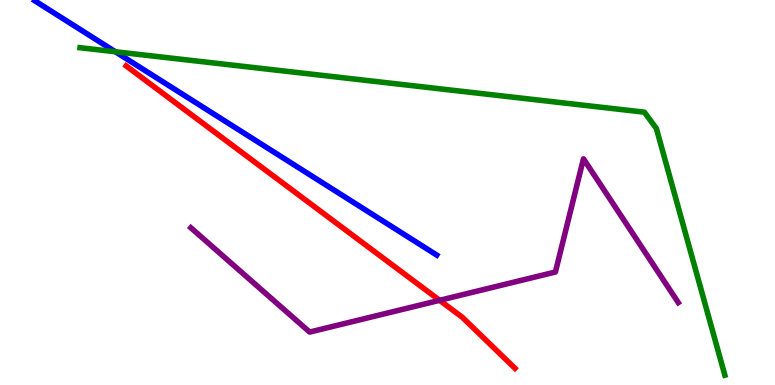[{'lines': ['blue', 'red'], 'intersections': []}, {'lines': ['green', 'red'], 'intersections': []}, {'lines': ['purple', 'red'], 'intersections': [{'x': 5.67, 'y': 2.2}]}, {'lines': ['blue', 'green'], 'intersections': [{'x': 1.49, 'y': 8.66}]}, {'lines': ['blue', 'purple'], 'intersections': []}, {'lines': ['green', 'purple'], 'intersections': []}]